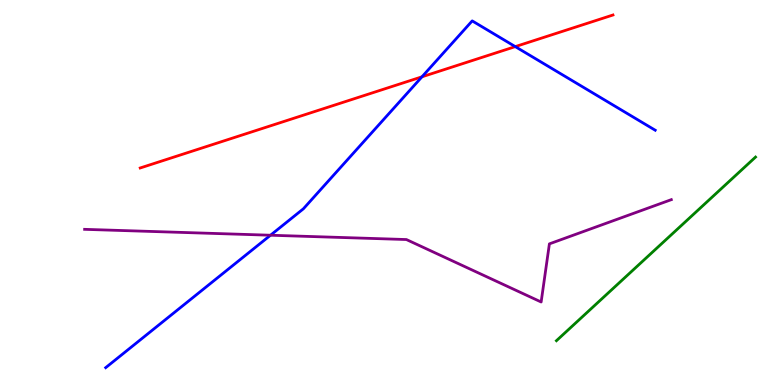[{'lines': ['blue', 'red'], 'intersections': [{'x': 5.44, 'y': 8.01}, {'x': 6.65, 'y': 8.79}]}, {'lines': ['green', 'red'], 'intersections': []}, {'lines': ['purple', 'red'], 'intersections': []}, {'lines': ['blue', 'green'], 'intersections': []}, {'lines': ['blue', 'purple'], 'intersections': [{'x': 3.49, 'y': 3.89}]}, {'lines': ['green', 'purple'], 'intersections': []}]